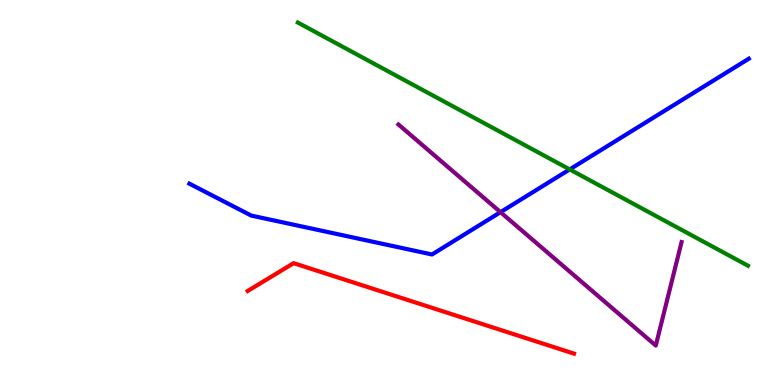[{'lines': ['blue', 'red'], 'intersections': []}, {'lines': ['green', 'red'], 'intersections': []}, {'lines': ['purple', 'red'], 'intersections': []}, {'lines': ['blue', 'green'], 'intersections': [{'x': 7.35, 'y': 5.6}]}, {'lines': ['blue', 'purple'], 'intersections': [{'x': 6.46, 'y': 4.49}]}, {'lines': ['green', 'purple'], 'intersections': []}]